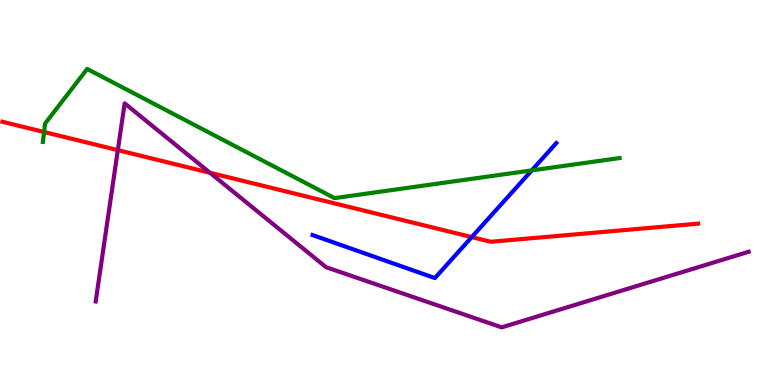[{'lines': ['blue', 'red'], 'intersections': [{'x': 6.09, 'y': 3.84}]}, {'lines': ['green', 'red'], 'intersections': [{'x': 0.569, 'y': 6.57}]}, {'lines': ['purple', 'red'], 'intersections': [{'x': 1.52, 'y': 6.1}, {'x': 2.71, 'y': 5.51}]}, {'lines': ['blue', 'green'], 'intersections': [{'x': 6.86, 'y': 5.57}]}, {'lines': ['blue', 'purple'], 'intersections': []}, {'lines': ['green', 'purple'], 'intersections': []}]